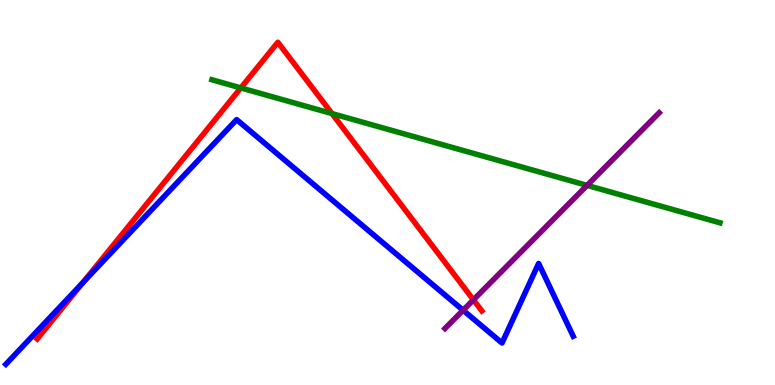[{'lines': ['blue', 'red'], 'intersections': [{'x': 1.07, 'y': 2.66}]}, {'lines': ['green', 'red'], 'intersections': [{'x': 3.11, 'y': 7.72}, {'x': 4.28, 'y': 7.05}]}, {'lines': ['purple', 'red'], 'intersections': [{'x': 6.11, 'y': 2.21}]}, {'lines': ['blue', 'green'], 'intersections': []}, {'lines': ['blue', 'purple'], 'intersections': [{'x': 5.98, 'y': 1.94}]}, {'lines': ['green', 'purple'], 'intersections': [{'x': 7.58, 'y': 5.18}]}]